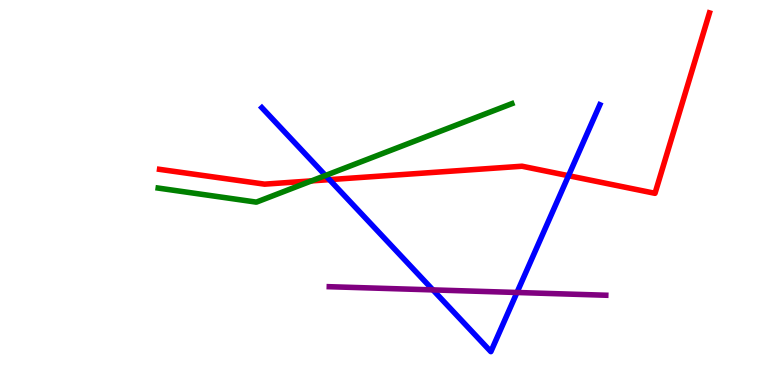[{'lines': ['blue', 'red'], 'intersections': [{'x': 4.25, 'y': 5.33}, {'x': 7.34, 'y': 5.44}]}, {'lines': ['green', 'red'], 'intersections': [{'x': 4.02, 'y': 5.3}]}, {'lines': ['purple', 'red'], 'intersections': []}, {'lines': ['blue', 'green'], 'intersections': [{'x': 4.2, 'y': 5.44}]}, {'lines': ['blue', 'purple'], 'intersections': [{'x': 5.59, 'y': 2.47}, {'x': 6.67, 'y': 2.4}]}, {'lines': ['green', 'purple'], 'intersections': []}]